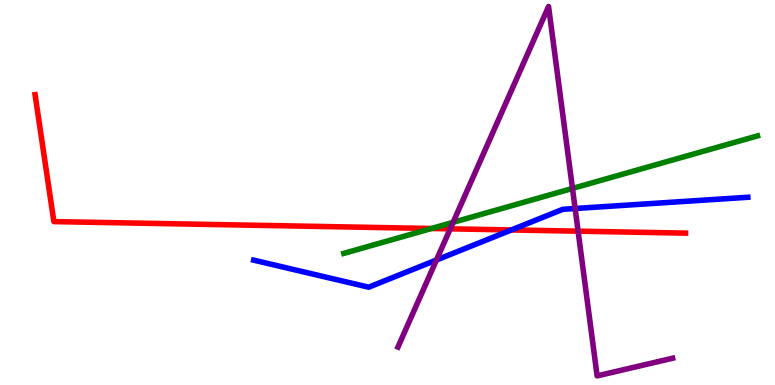[{'lines': ['blue', 'red'], 'intersections': [{'x': 6.6, 'y': 4.03}]}, {'lines': ['green', 'red'], 'intersections': [{'x': 5.57, 'y': 4.07}]}, {'lines': ['purple', 'red'], 'intersections': [{'x': 5.81, 'y': 4.06}, {'x': 7.46, 'y': 4.0}]}, {'lines': ['blue', 'green'], 'intersections': []}, {'lines': ['blue', 'purple'], 'intersections': [{'x': 5.63, 'y': 3.25}, {'x': 7.42, 'y': 4.58}]}, {'lines': ['green', 'purple'], 'intersections': [{'x': 5.85, 'y': 4.23}, {'x': 7.39, 'y': 5.11}]}]